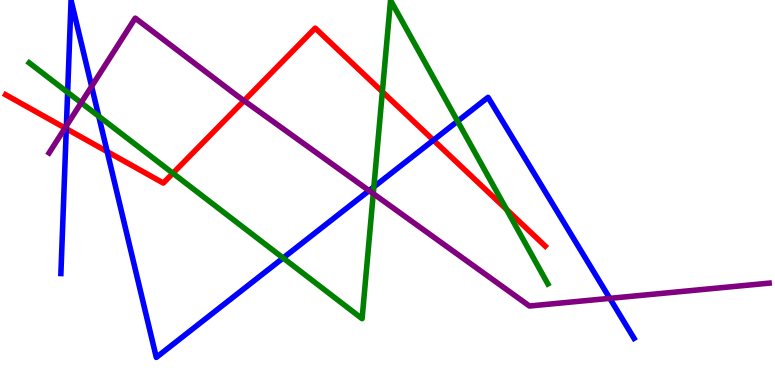[{'lines': ['blue', 'red'], 'intersections': [{'x': 0.855, 'y': 6.66}, {'x': 1.38, 'y': 6.06}, {'x': 5.59, 'y': 6.36}]}, {'lines': ['green', 'red'], 'intersections': [{'x': 2.23, 'y': 5.5}, {'x': 4.93, 'y': 7.62}, {'x': 6.54, 'y': 4.56}]}, {'lines': ['purple', 'red'], 'intersections': [{'x': 0.839, 'y': 6.68}, {'x': 3.15, 'y': 7.38}]}, {'lines': ['blue', 'green'], 'intersections': [{'x': 0.873, 'y': 7.6}, {'x': 1.27, 'y': 6.98}, {'x': 3.65, 'y': 3.3}, {'x': 4.82, 'y': 5.15}, {'x': 5.9, 'y': 6.85}]}, {'lines': ['blue', 'purple'], 'intersections': [{'x': 0.857, 'y': 6.73}, {'x': 1.18, 'y': 7.76}, {'x': 4.76, 'y': 5.05}, {'x': 7.87, 'y': 2.25}]}, {'lines': ['green', 'purple'], 'intersections': [{'x': 1.05, 'y': 7.33}, {'x': 4.82, 'y': 4.97}]}]